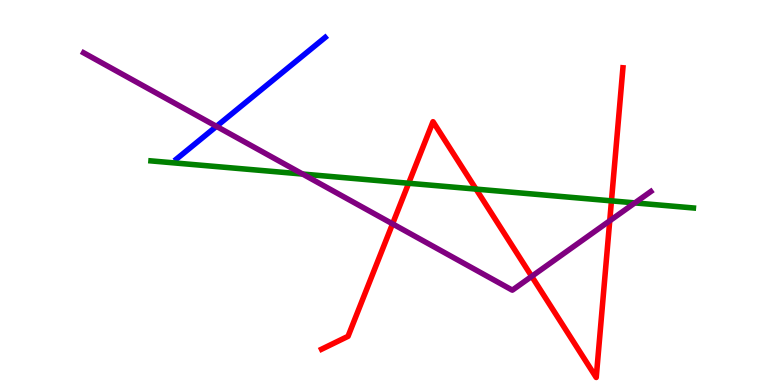[{'lines': ['blue', 'red'], 'intersections': []}, {'lines': ['green', 'red'], 'intersections': [{'x': 5.27, 'y': 5.24}, {'x': 6.14, 'y': 5.09}, {'x': 7.89, 'y': 4.78}]}, {'lines': ['purple', 'red'], 'intersections': [{'x': 5.07, 'y': 4.19}, {'x': 6.86, 'y': 2.82}, {'x': 7.87, 'y': 4.27}]}, {'lines': ['blue', 'green'], 'intersections': []}, {'lines': ['blue', 'purple'], 'intersections': [{'x': 2.79, 'y': 6.72}]}, {'lines': ['green', 'purple'], 'intersections': [{'x': 3.9, 'y': 5.48}, {'x': 8.19, 'y': 4.73}]}]